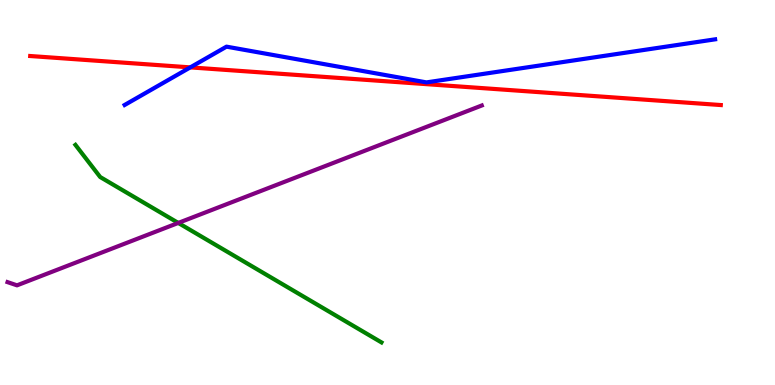[{'lines': ['blue', 'red'], 'intersections': [{'x': 2.46, 'y': 8.25}]}, {'lines': ['green', 'red'], 'intersections': []}, {'lines': ['purple', 'red'], 'intersections': []}, {'lines': ['blue', 'green'], 'intersections': []}, {'lines': ['blue', 'purple'], 'intersections': []}, {'lines': ['green', 'purple'], 'intersections': [{'x': 2.3, 'y': 4.21}]}]